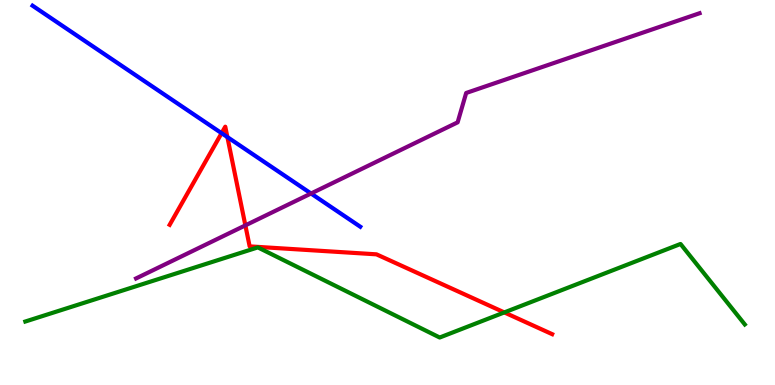[{'lines': ['blue', 'red'], 'intersections': [{'x': 2.86, 'y': 6.54}, {'x': 2.93, 'y': 6.44}]}, {'lines': ['green', 'red'], 'intersections': [{'x': 6.51, 'y': 1.89}]}, {'lines': ['purple', 'red'], 'intersections': [{'x': 3.17, 'y': 4.15}]}, {'lines': ['blue', 'green'], 'intersections': []}, {'lines': ['blue', 'purple'], 'intersections': [{'x': 4.01, 'y': 4.97}]}, {'lines': ['green', 'purple'], 'intersections': []}]